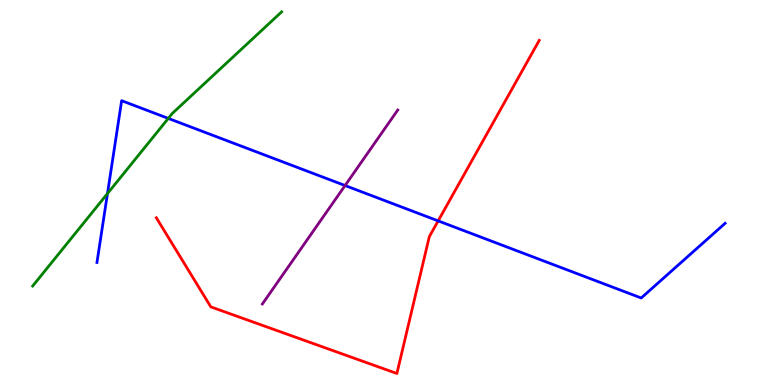[{'lines': ['blue', 'red'], 'intersections': [{'x': 5.65, 'y': 4.26}]}, {'lines': ['green', 'red'], 'intersections': []}, {'lines': ['purple', 'red'], 'intersections': []}, {'lines': ['blue', 'green'], 'intersections': [{'x': 1.39, 'y': 4.97}, {'x': 2.17, 'y': 6.92}]}, {'lines': ['blue', 'purple'], 'intersections': [{'x': 4.45, 'y': 5.18}]}, {'lines': ['green', 'purple'], 'intersections': []}]